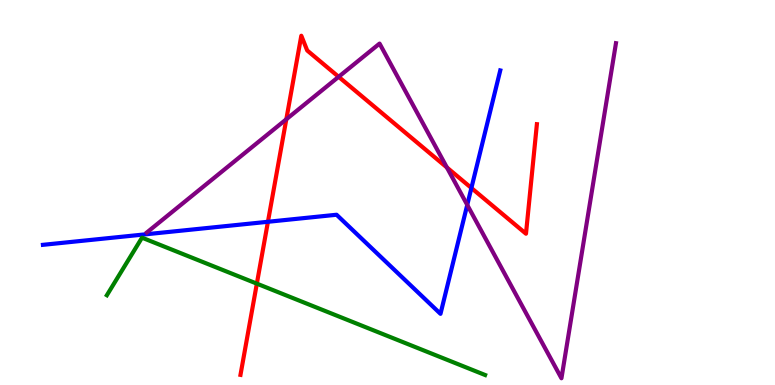[{'lines': ['blue', 'red'], 'intersections': [{'x': 3.46, 'y': 4.24}, {'x': 6.08, 'y': 5.12}]}, {'lines': ['green', 'red'], 'intersections': [{'x': 3.31, 'y': 2.63}]}, {'lines': ['purple', 'red'], 'intersections': [{'x': 3.69, 'y': 6.9}, {'x': 4.37, 'y': 8.01}, {'x': 5.77, 'y': 5.65}]}, {'lines': ['blue', 'green'], 'intersections': []}, {'lines': ['blue', 'purple'], 'intersections': [{'x': 6.03, 'y': 4.68}]}, {'lines': ['green', 'purple'], 'intersections': []}]